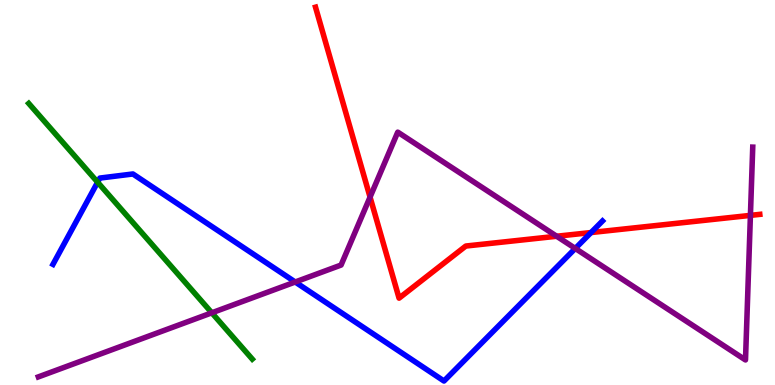[{'lines': ['blue', 'red'], 'intersections': [{'x': 7.63, 'y': 3.96}]}, {'lines': ['green', 'red'], 'intersections': []}, {'lines': ['purple', 'red'], 'intersections': [{'x': 4.77, 'y': 4.88}, {'x': 7.18, 'y': 3.86}, {'x': 9.68, 'y': 4.41}]}, {'lines': ['blue', 'green'], 'intersections': [{'x': 1.26, 'y': 5.27}]}, {'lines': ['blue', 'purple'], 'intersections': [{'x': 3.81, 'y': 2.68}, {'x': 7.42, 'y': 3.55}]}, {'lines': ['green', 'purple'], 'intersections': [{'x': 2.73, 'y': 1.88}]}]